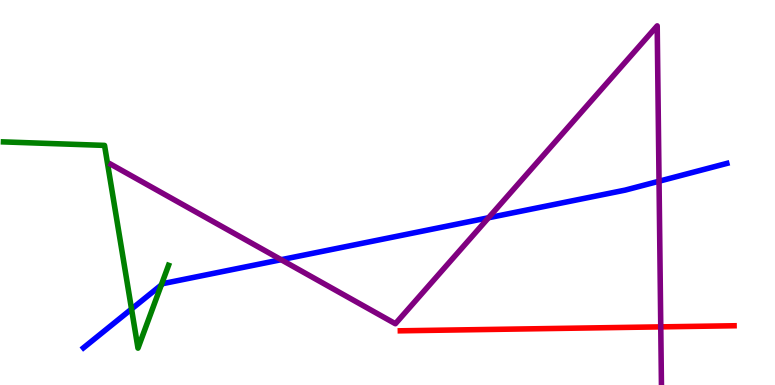[{'lines': ['blue', 'red'], 'intersections': []}, {'lines': ['green', 'red'], 'intersections': []}, {'lines': ['purple', 'red'], 'intersections': [{'x': 8.53, 'y': 1.51}]}, {'lines': ['blue', 'green'], 'intersections': [{'x': 1.7, 'y': 1.97}, {'x': 2.08, 'y': 2.6}]}, {'lines': ['blue', 'purple'], 'intersections': [{'x': 3.63, 'y': 3.25}, {'x': 6.3, 'y': 4.34}, {'x': 8.5, 'y': 5.29}]}, {'lines': ['green', 'purple'], 'intersections': []}]